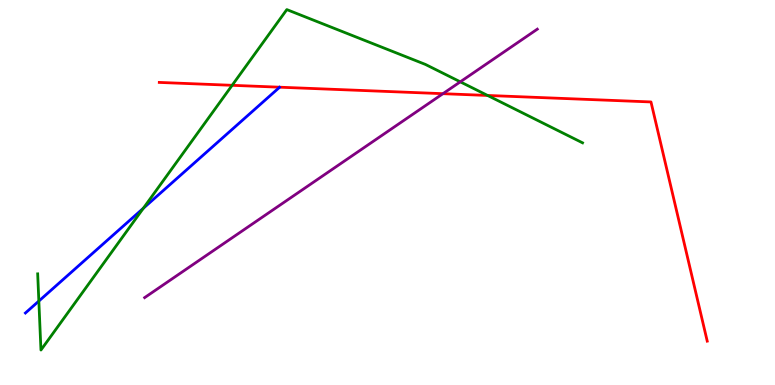[{'lines': ['blue', 'red'], 'intersections': []}, {'lines': ['green', 'red'], 'intersections': [{'x': 3.0, 'y': 7.78}, {'x': 6.29, 'y': 7.52}]}, {'lines': ['purple', 'red'], 'intersections': [{'x': 5.72, 'y': 7.57}]}, {'lines': ['blue', 'green'], 'intersections': [{'x': 0.501, 'y': 2.18}, {'x': 1.85, 'y': 4.59}]}, {'lines': ['blue', 'purple'], 'intersections': []}, {'lines': ['green', 'purple'], 'intersections': [{'x': 5.94, 'y': 7.87}]}]